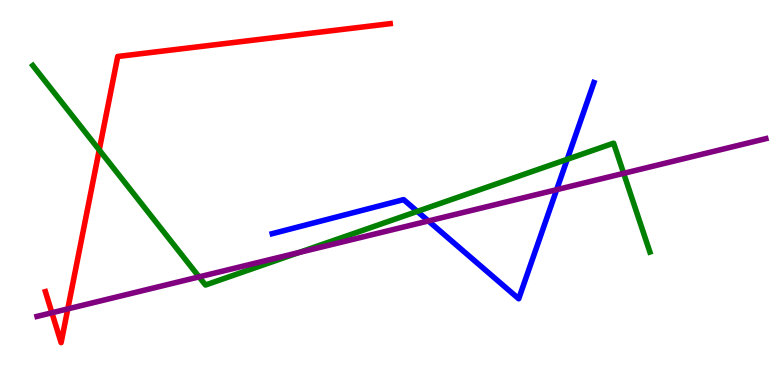[{'lines': ['blue', 'red'], 'intersections': []}, {'lines': ['green', 'red'], 'intersections': [{'x': 1.28, 'y': 6.1}]}, {'lines': ['purple', 'red'], 'intersections': [{'x': 0.67, 'y': 1.88}, {'x': 0.875, 'y': 1.98}]}, {'lines': ['blue', 'green'], 'intersections': [{'x': 5.38, 'y': 4.51}, {'x': 7.32, 'y': 5.86}]}, {'lines': ['blue', 'purple'], 'intersections': [{'x': 5.53, 'y': 4.26}, {'x': 7.18, 'y': 5.07}]}, {'lines': ['green', 'purple'], 'intersections': [{'x': 2.57, 'y': 2.81}, {'x': 3.86, 'y': 3.44}, {'x': 8.05, 'y': 5.5}]}]